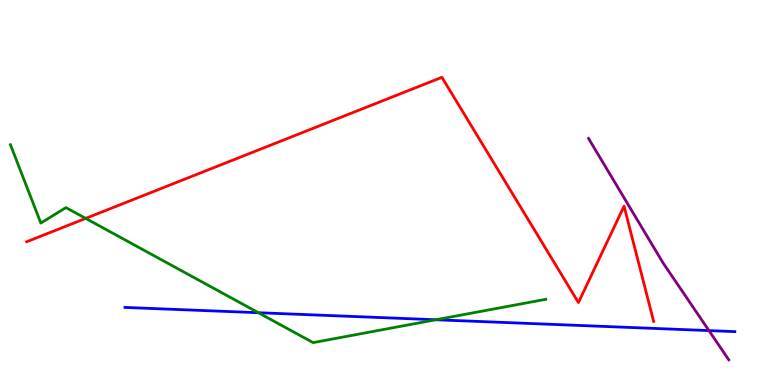[{'lines': ['blue', 'red'], 'intersections': []}, {'lines': ['green', 'red'], 'intersections': [{'x': 1.11, 'y': 4.33}]}, {'lines': ['purple', 'red'], 'intersections': []}, {'lines': ['blue', 'green'], 'intersections': [{'x': 3.33, 'y': 1.88}, {'x': 5.62, 'y': 1.69}]}, {'lines': ['blue', 'purple'], 'intersections': [{'x': 9.15, 'y': 1.41}]}, {'lines': ['green', 'purple'], 'intersections': []}]